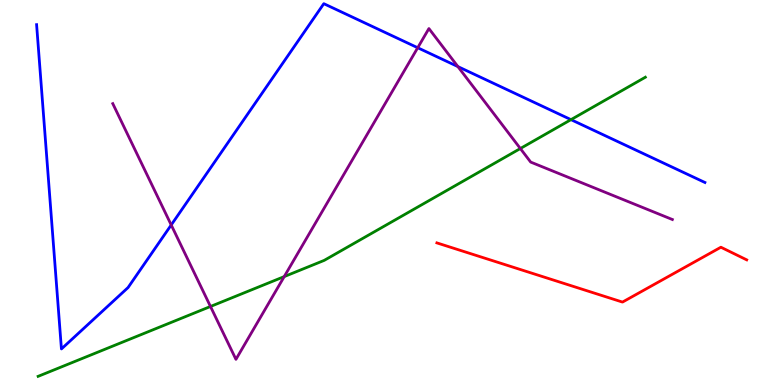[{'lines': ['blue', 'red'], 'intersections': []}, {'lines': ['green', 'red'], 'intersections': []}, {'lines': ['purple', 'red'], 'intersections': []}, {'lines': ['blue', 'green'], 'intersections': [{'x': 7.37, 'y': 6.89}]}, {'lines': ['blue', 'purple'], 'intersections': [{'x': 2.21, 'y': 4.16}, {'x': 5.39, 'y': 8.76}, {'x': 5.91, 'y': 8.27}]}, {'lines': ['green', 'purple'], 'intersections': [{'x': 2.72, 'y': 2.04}, {'x': 3.67, 'y': 2.82}, {'x': 6.71, 'y': 6.14}]}]